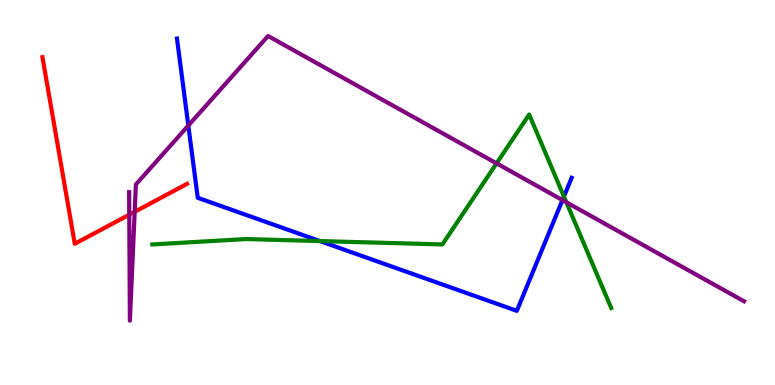[{'lines': ['blue', 'red'], 'intersections': []}, {'lines': ['green', 'red'], 'intersections': []}, {'lines': ['purple', 'red'], 'intersections': [{'x': 1.67, 'y': 4.42}, {'x': 1.74, 'y': 4.5}]}, {'lines': ['blue', 'green'], 'intersections': [{'x': 4.13, 'y': 3.74}, {'x': 7.28, 'y': 4.9}]}, {'lines': ['blue', 'purple'], 'intersections': [{'x': 2.43, 'y': 6.74}, {'x': 7.26, 'y': 4.8}]}, {'lines': ['green', 'purple'], 'intersections': [{'x': 6.41, 'y': 5.76}, {'x': 7.31, 'y': 4.75}]}]